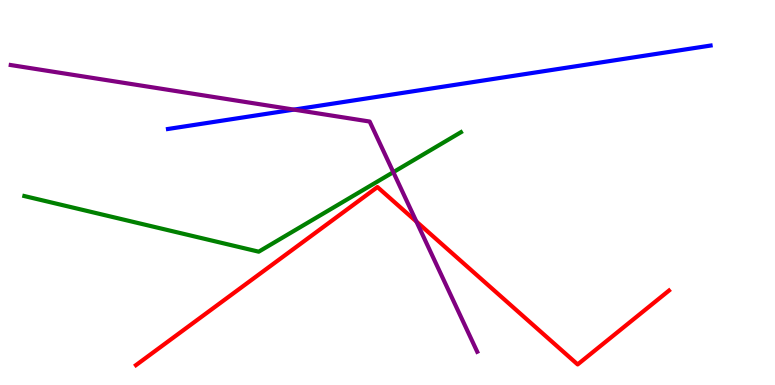[{'lines': ['blue', 'red'], 'intersections': []}, {'lines': ['green', 'red'], 'intersections': []}, {'lines': ['purple', 'red'], 'intersections': [{'x': 5.37, 'y': 4.25}]}, {'lines': ['blue', 'green'], 'intersections': []}, {'lines': ['blue', 'purple'], 'intersections': [{'x': 3.79, 'y': 7.15}]}, {'lines': ['green', 'purple'], 'intersections': [{'x': 5.08, 'y': 5.53}]}]